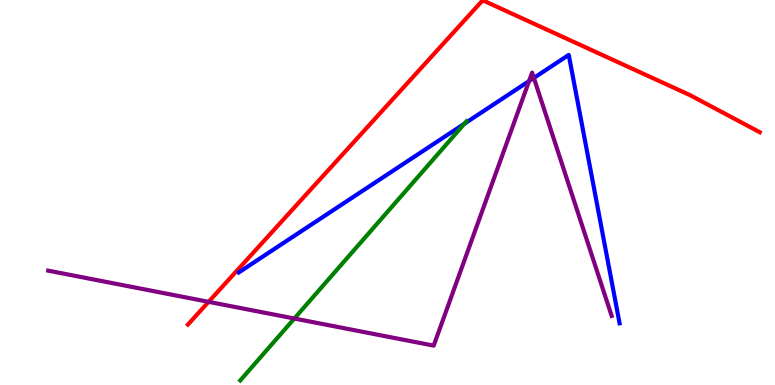[{'lines': ['blue', 'red'], 'intersections': []}, {'lines': ['green', 'red'], 'intersections': []}, {'lines': ['purple', 'red'], 'intersections': [{'x': 2.69, 'y': 2.16}]}, {'lines': ['blue', 'green'], 'intersections': [{'x': 5.99, 'y': 6.79}]}, {'lines': ['blue', 'purple'], 'intersections': [{'x': 6.83, 'y': 7.89}, {'x': 6.89, 'y': 7.98}]}, {'lines': ['green', 'purple'], 'intersections': [{'x': 3.8, 'y': 1.73}]}]